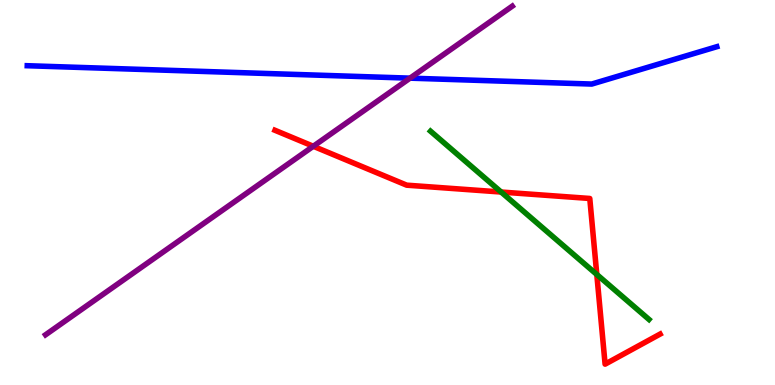[{'lines': ['blue', 'red'], 'intersections': []}, {'lines': ['green', 'red'], 'intersections': [{'x': 6.47, 'y': 5.01}, {'x': 7.7, 'y': 2.87}]}, {'lines': ['purple', 'red'], 'intersections': [{'x': 4.04, 'y': 6.2}]}, {'lines': ['blue', 'green'], 'intersections': []}, {'lines': ['blue', 'purple'], 'intersections': [{'x': 5.29, 'y': 7.97}]}, {'lines': ['green', 'purple'], 'intersections': []}]